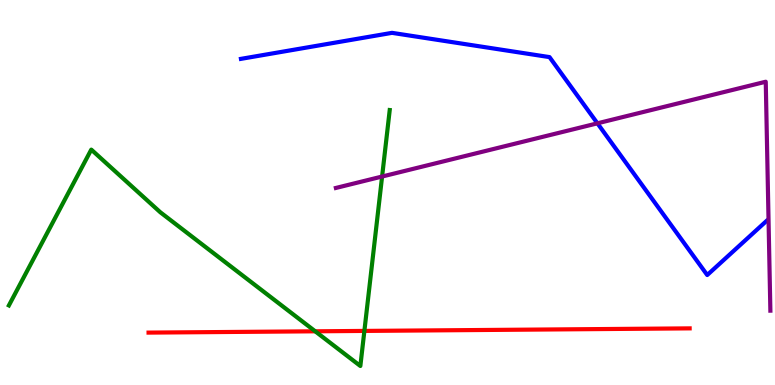[{'lines': ['blue', 'red'], 'intersections': []}, {'lines': ['green', 'red'], 'intersections': [{'x': 4.07, 'y': 1.39}, {'x': 4.7, 'y': 1.4}]}, {'lines': ['purple', 'red'], 'intersections': []}, {'lines': ['blue', 'green'], 'intersections': []}, {'lines': ['blue', 'purple'], 'intersections': [{'x': 7.71, 'y': 6.8}]}, {'lines': ['green', 'purple'], 'intersections': [{'x': 4.93, 'y': 5.41}]}]